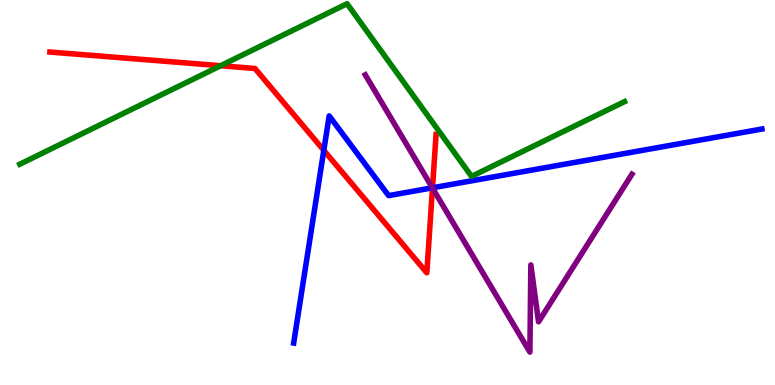[{'lines': ['blue', 'red'], 'intersections': [{'x': 4.18, 'y': 6.1}, {'x': 5.58, 'y': 5.12}]}, {'lines': ['green', 'red'], 'intersections': [{'x': 2.85, 'y': 8.29}]}, {'lines': ['purple', 'red'], 'intersections': [{'x': 5.58, 'y': 5.12}]}, {'lines': ['blue', 'green'], 'intersections': []}, {'lines': ['blue', 'purple'], 'intersections': [{'x': 5.58, 'y': 5.12}]}, {'lines': ['green', 'purple'], 'intersections': []}]